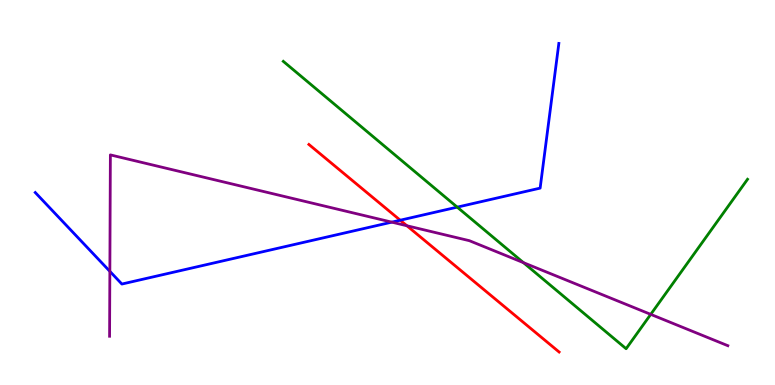[{'lines': ['blue', 'red'], 'intersections': [{'x': 5.16, 'y': 4.28}]}, {'lines': ['green', 'red'], 'intersections': []}, {'lines': ['purple', 'red'], 'intersections': [{'x': 5.25, 'y': 4.14}]}, {'lines': ['blue', 'green'], 'intersections': [{'x': 5.9, 'y': 4.62}]}, {'lines': ['blue', 'purple'], 'intersections': [{'x': 1.42, 'y': 2.95}, {'x': 5.06, 'y': 4.23}]}, {'lines': ['green', 'purple'], 'intersections': [{'x': 6.75, 'y': 3.18}, {'x': 8.4, 'y': 1.83}]}]